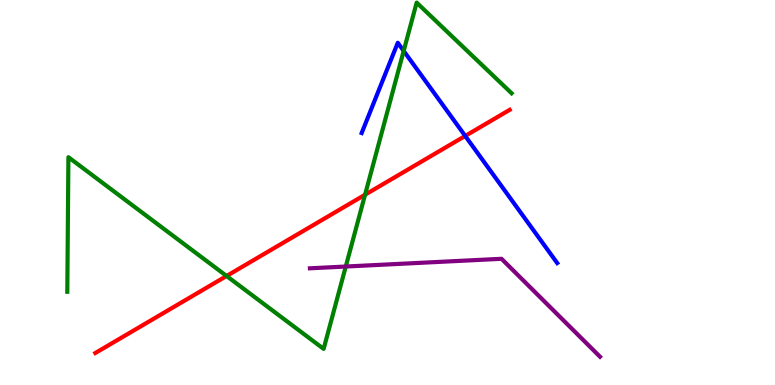[{'lines': ['blue', 'red'], 'intersections': [{'x': 6.0, 'y': 6.47}]}, {'lines': ['green', 'red'], 'intersections': [{'x': 2.92, 'y': 2.83}, {'x': 4.71, 'y': 4.94}]}, {'lines': ['purple', 'red'], 'intersections': []}, {'lines': ['blue', 'green'], 'intersections': [{'x': 5.21, 'y': 8.68}]}, {'lines': ['blue', 'purple'], 'intersections': []}, {'lines': ['green', 'purple'], 'intersections': [{'x': 4.46, 'y': 3.08}]}]